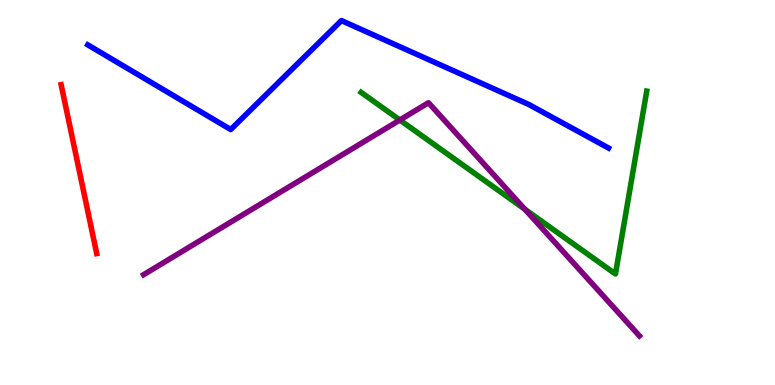[{'lines': ['blue', 'red'], 'intersections': []}, {'lines': ['green', 'red'], 'intersections': []}, {'lines': ['purple', 'red'], 'intersections': []}, {'lines': ['blue', 'green'], 'intersections': []}, {'lines': ['blue', 'purple'], 'intersections': []}, {'lines': ['green', 'purple'], 'intersections': [{'x': 5.16, 'y': 6.88}, {'x': 6.77, 'y': 4.56}]}]